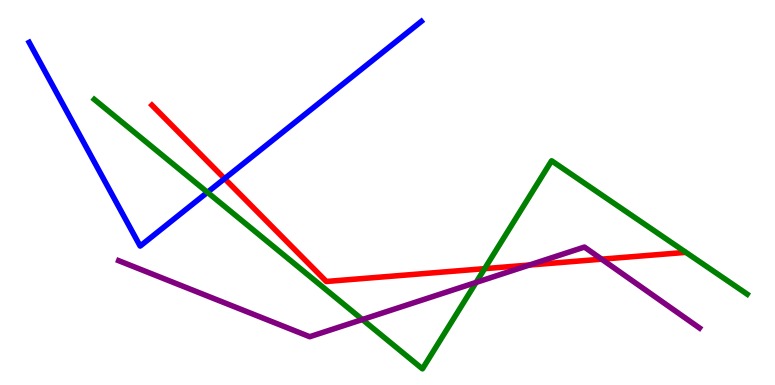[{'lines': ['blue', 'red'], 'intersections': [{'x': 2.9, 'y': 5.36}]}, {'lines': ['green', 'red'], 'intersections': [{'x': 6.25, 'y': 3.02}]}, {'lines': ['purple', 'red'], 'intersections': [{'x': 6.83, 'y': 3.12}, {'x': 7.76, 'y': 3.27}]}, {'lines': ['blue', 'green'], 'intersections': [{'x': 2.68, 'y': 5.0}]}, {'lines': ['blue', 'purple'], 'intersections': []}, {'lines': ['green', 'purple'], 'intersections': [{'x': 4.68, 'y': 1.7}, {'x': 6.14, 'y': 2.66}]}]